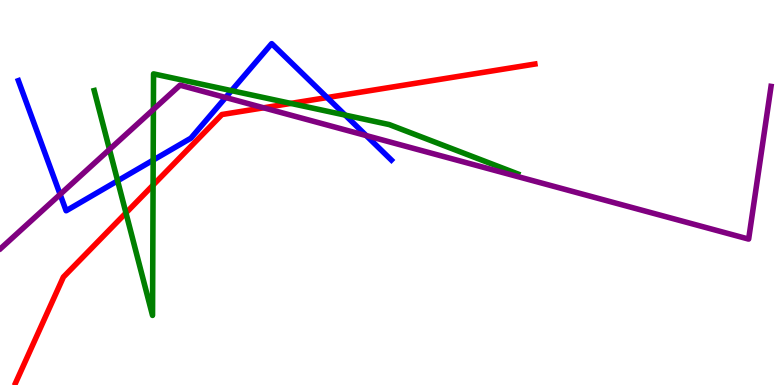[{'lines': ['blue', 'red'], 'intersections': [{'x': 4.22, 'y': 7.47}]}, {'lines': ['green', 'red'], 'intersections': [{'x': 1.63, 'y': 4.47}, {'x': 1.98, 'y': 5.19}, {'x': 3.75, 'y': 7.31}]}, {'lines': ['purple', 'red'], 'intersections': [{'x': 3.4, 'y': 7.2}]}, {'lines': ['blue', 'green'], 'intersections': [{'x': 1.52, 'y': 5.3}, {'x': 1.98, 'y': 5.84}, {'x': 2.99, 'y': 7.65}, {'x': 4.45, 'y': 7.01}]}, {'lines': ['blue', 'purple'], 'intersections': [{'x': 0.776, 'y': 4.95}, {'x': 2.91, 'y': 7.47}, {'x': 4.73, 'y': 6.48}]}, {'lines': ['green', 'purple'], 'intersections': [{'x': 1.41, 'y': 6.12}, {'x': 1.98, 'y': 7.16}]}]